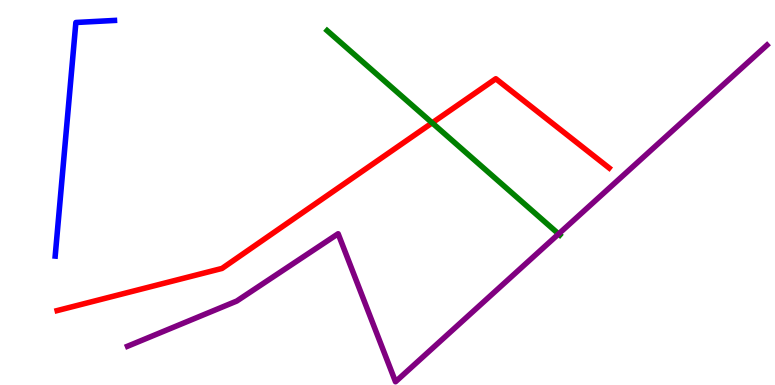[{'lines': ['blue', 'red'], 'intersections': []}, {'lines': ['green', 'red'], 'intersections': [{'x': 5.58, 'y': 6.81}]}, {'lines': ['purple', 'red'], 'intersections': []}, {'lines': ['blue', 'green'], 'intersections': []}, {'lines': ['blue', 'purple'], 'intersections': []}, {'lines': ['green', 'purple'], 'intersections': [{'x': 7.21, 'y': 3.92}]}]